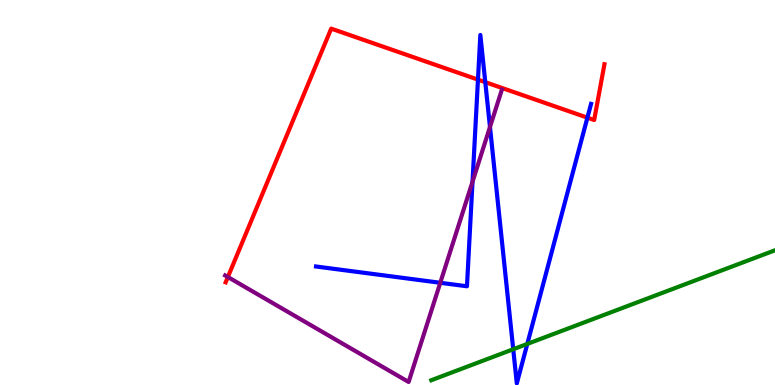[{'lines': ['blue', 'red'], 'intersections': [{'x': 6.17, 'y': 7.93}, {'x': 6.26, 'y': 7.87}, {'x': 7.58, 'y': 6.94}]}, {'lines': ['green', 'red'], 'intersections': []}, {'lines': ['purple', 'red'], 'intersections': [{'x': 2.94, 'y': 2.8}]}, {'lines': ['blue', 'green'], 'intersections': [{'x': 6.62, 'y': 0.929}, {'x': 6.8, 'y': 1.07}]}, {'lines': ['blue', 'purple'], 'intersections': [{'x': 5.68, 'y': 2.66}, {'x': 6.1, 'y': 5.28}, {'x': 6.32, 'y': 6.7}]}, {'lines': ['green', 'purple'], 'intersections': []}]